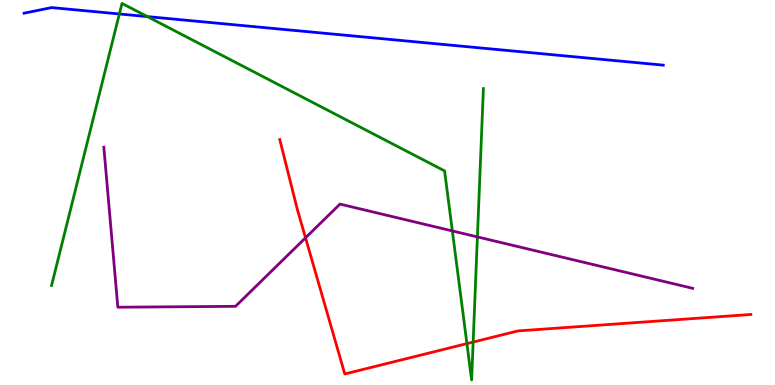[{'lines': ['blue', 'red'], 'intersections': []}, {'lines': ['green', 'red'], 'intersections': [{'x': 6.02, 'y': 1.07}, {'x': 6.11, 'y': 1.12}]}, {'lines': ['purple', 'red'], 'intersections': [{'x': 3.94, 'y': 3.82}]}, {'lines': ['blue', 'green'], 'intersections': [{'x': 1.54, 'y': 9.64}, {'x': 1.9, 'y': 9.57}]}, {'lines': ['blue', 'purple'], 'intersections': []}, {'lines': ['green', 'purple'], 'intersections': [{'x': 5.84, 'y': 4.0}, {'x': 6.16, 'y': 3.85}]}]